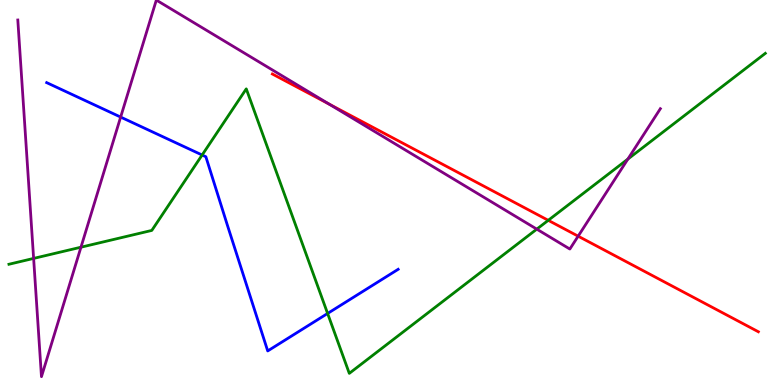[{'lines': ['blue', 'red'], 'intersections': []}, {'lines': ['green', 'red'], 'intersections': [{'x': 7.07, 'y': 4.28}]}, {'lines': ['purple', 'red'], 'intersections': [{'x': 4.24, 'y': 7.3}, {'x': 7.46, 'y': 3.87}]}, {'lines': ['blue', 'green'], 'intersections': [{'x': 2.61, 'y': 5.97}, {'x': 4.23, 'y': 1.86}]}, {'lines': ['blue', 'purple'], 'intersections': [{'x': 1.56, 'y': 6.96}]}, {'lines': ['green', 'purple'], 'intersections': [{'x': 0.434, 'y': 3.29}, {'x': 1.04, 'y': 3.58}, {'x': 6.93, 'y': 4.05}, {'x': 8.1, 'y': 5.87}]}]